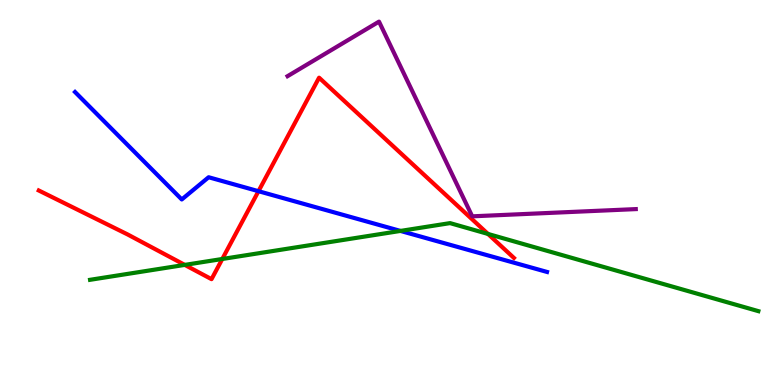[{'lines': ['blue', 'red'], 'intersections': [{'x': 3.34, 'y': 5.03}]}, {'lines': ['green', 'red'], 'intersections': [{'x': 2.38, 'y': 3.12}, {'x': 2.87, 'y': 3.27}, {'x': 6.3, 'y': 3.92}]}, {'lines': ['purple', 'red'], 'intersections': []}, {'lines': ['blue', 'green'], 'intersections': [{'x': 5.17, 'y': 4.0}]}, {'lines': ['blue', 'purple'], 'intersections': []}, {'lines': ['green', 'purple'], 'intersections': []}]